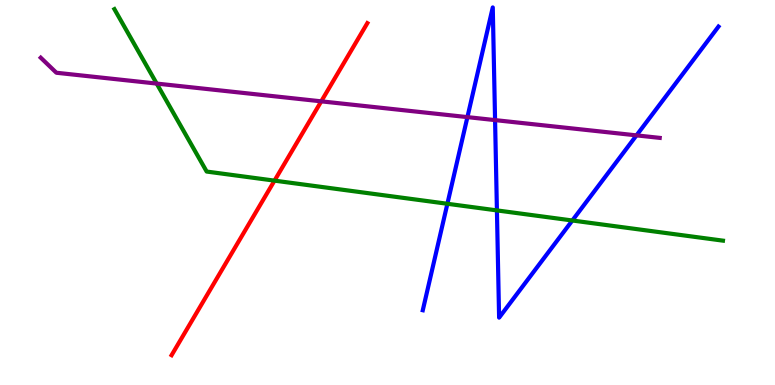[{'lines': ['blue', 'red'], 'intersections': []}, {'lines': ['green', 'red'], 'intersections': [{'x': 3.54, 'y': 5.31}]}, {'lines': ['purple', 'red'], 'intersections': [{'x': 4.15, 'y': 7.37}]}, {'lines': ['blue', 'green'], 'intersections': [{'x': 5.77, 'y': 4.71}, {'x': 6.41, 'y': 4.54}, {'x': 7.38, 'y': 4.27}]}, {'lines': ['blue', 'purple'], 'intersections': [{'x': 6.03, 'y': 6.96}, {'x': 6.39, 'y': 6.88}, {'x': 8.21, 'y': 6.48}]}, {'lines': ['green', 'purple'], 'intersections': [{'x': 2.02, 'y': 7.83}]}]